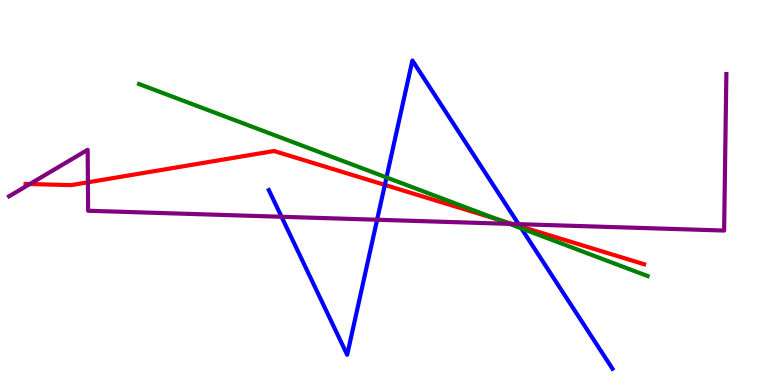[{'lines': ['blue', 'red'], 'intersections': [{'x': 4.97, 'y': 5.2}, {'x': 6.71, 'y': 4.12}]}, {'lines': ['green', 'red'], 'intersections': [{'x': 6.42, 'y': 4.3}]}, {'lines': ['purple', 'red'], 'intersections': [{'x': 0.385, 'y': 5.22}, {'x': 1.13, 'y': 5.26}, {'x': 6.61, 'y': 4.18}]}, {'lines': ['blue', 'green'], 'intersections': [{'x': 4.99, 'y': 5.39}, {'x': 6.73, 'y': 4.07}]}, {'lines': ['blue', 'purple'], 'intersections': [{'x': 3.63, 'y': 4.37}, {'x': 4.87, 'y': 4.29}, {'x': 6.69, 'y': 4.18}]}, {'lines': ['green', 'purple'], 'intersections': [{'x': 6.57, 'y': 4.19}]}]